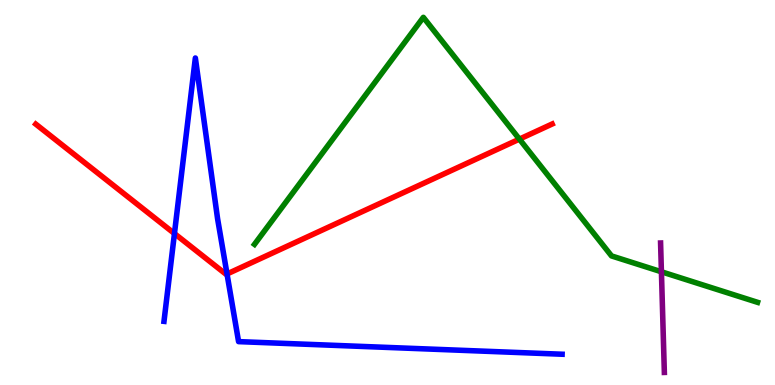[{'lines': ['blue', 'red'], 'intersections': [{'x': 2.25, 'y': 3.93}, {'x': 2.93, 'y': 2.88}]}, {'lines': ['green', 'red'], 'intersections': [{'x': 6.7, 'y': 6.39}]}, {'lines': ['purple', 'red'], 'intersections': []}, {'lines': ['blue', 'green'], 'intersections': []}, {'lines': ['blue', 'purple'], 'intersections': []}, {'lines': ['green', 'purple'], 'intersections': [{'x': 8.53, 'y': 2.94}]}]